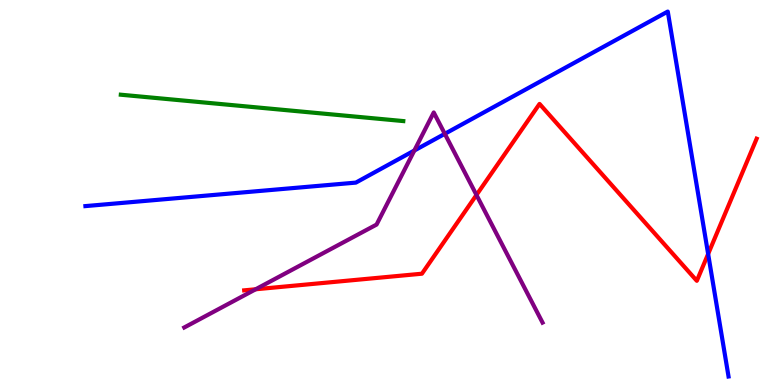[{'lines': ['blue', 'red'], 'intersections': [{'x': 9.14, 'y': 3.4}]}, {'lines': ['green', 'red'], 'intersections': []}, {'lines': ['purple', 'red'], 'intersections': [{'x': 3.3, 'y': 2.49}, {'x': 6.15, 'y': 4.94}]}, {'lines': ['blue', 'green'], 'intersections': []}, {'lines': ['blue', 'purple'], 'intersections': [{'x': 5.35, 'y': 6.09}, {'x': 5.74, 'y': 6.52}]}, {'lines': ['green', 'purple'], 'intersections': []}]